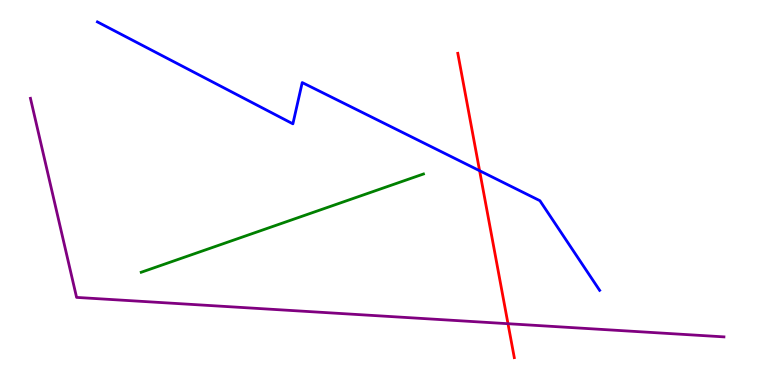[{'lines': ['blue', 'red'], 'intersections': [{'x': 6.19, 'y': 5.57}]}, {'lines': ['green', 'red'], 'intersections': []}, {'lines': ['purple', 'red'], 'intersections': [{'x': 6.55, 'y': 1.59}]}, {'lines': ['blue', 'green'], 'intersections': []}, {'lines': ['blue', 'purple'], 'intersections': []}, {'lines': ['green', 'purple'], 'intersections': []}]